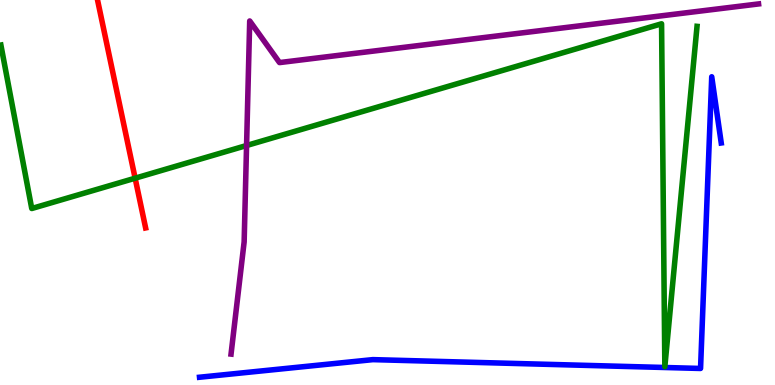[{'lines': ['blue', 'red'], 'intersections': []}, {'lines': ['green', 'red'], 'intersections': [{'x': 1.74, 'y': 5.37}]}, {'lines': ['purple', 'red'], 'intersections': []}, {'lines': ['blue', 'green'], 'intersections': []}, {'lines': ['blue', 'purple'], 'intersections': []}, {'lines': ['green', 'purple'], 'intersections': [{'x': 3.18, 'y': 6.22}]}]